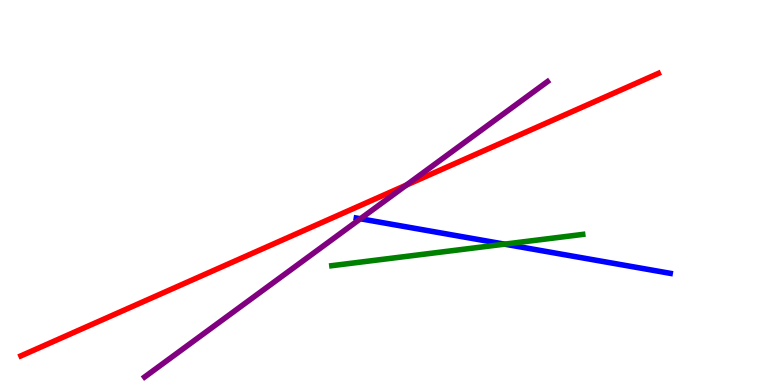[{'lines': ['blue', 'red'], 'intersections': []}, {'lines': ['green', 'red'], 'intersections': []}, {'lines': ['purple', 'red'], 'intersections': [{'x': 5.24, 'y': 5.19}]}, {'lines': ['blue', 'green'], 'intersections': [{'x': 6.51, 'y': 3.66}]}, {'lines': ['blue', 'purple'], 'intersections': [{'x': 4.65, 'y': 4.32}]}, {'lines': ['green', 'purple'], 'intersections': []}]